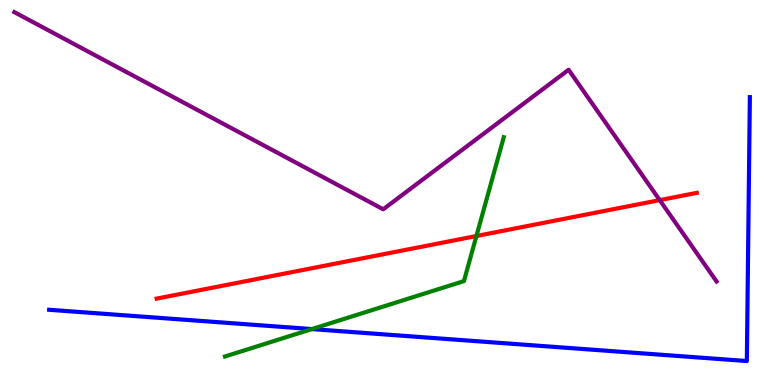[{'lines': ['blue', 'red'], 'intersections': []}, {'lines': ['green', 'red'], 'intersections': [{'x': 6.15, 'y': 3.87}]}, {'lines': ['purple', 'red'], 'intersections': [{'x': 8.51, 'y': 4.8}]}, {'lines': ['blue', 'green'], 'intersections': [{'x': 4.02, 'y': 1.45}]}, {'lines': ['blue', 'purple'], 'intersections': []}, {'lines': ['green', 'purple'], 'intersections': []}]